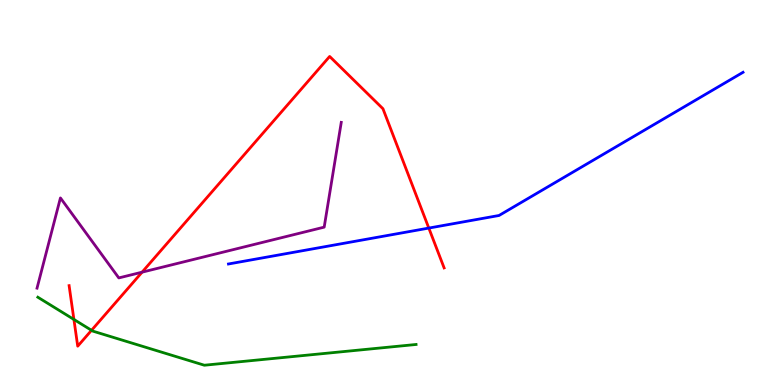[{'lines': ['blue', 'red'], 'intersections': [{'x': 5.53, 'y': 4.08}]}, {'lines': ['green', 'red'], 'intersections': [{'x': 0.954, 'y': 1.7}, {'x': 1.18, 'y': 1.42}]}, {'lines': ['purple', 'red'], 'intersections': [{'x': 1.83, 'y': 2.93}]}, {'lines': ['blue', 'green'], 'intersections': []}, {'lines': ['blue', 'purple'], 'intersections': []}, {'lines': ['green', 'purple'], 'intersections': []}]